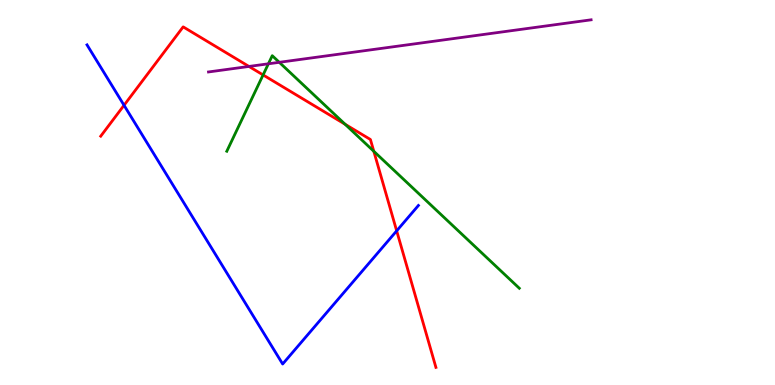[{'lines': ['blue', 'red'], 'intersections': [{'x': 1.6, 'y': 7.27}, {'x': 5.12, 'y': 4.0}]}, {'lines': ['green', 'red'], 'intersections': [{'x': 3.39, 'y': 8.05}, {'x': 4.45, 'y': 6.77}, {'x': 4.82, 'y': 6.07}]}, {'lines': ['purple', 'red'], 'intersections': [{'x': 3.21, 'y': 8.27}]}, {'lines': ['blue', 'green'], 'intersections': []}, {'lines': ['blue', 'purple'], 'intersections': []}, {'lines': ['green', 'purple'], 'intersections': [{'x': 3.46, 'y': 8.34}, {'x': 3.6, 'y': 8.38}]}]